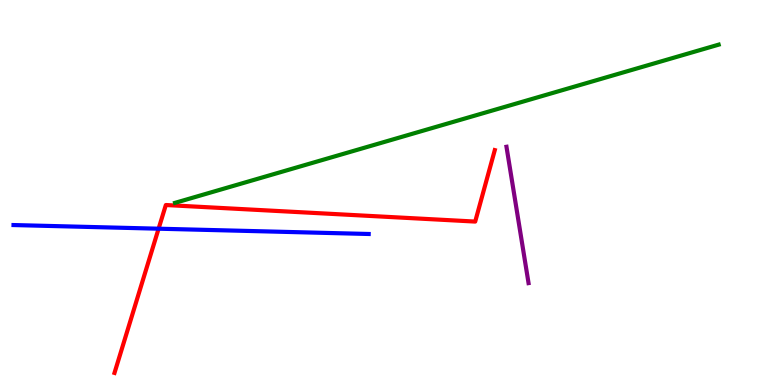[{'lines': ['blue', 'red'], 'intersections': [{'x': 2.05, 'y': 4.06}]}, {'lines': ['green', 'red'], 'intersections': []}, {'lines': ['purple', 'red'], 'intersections': []}, {'lines': ['blue', 'green'], 'intersections': []}, {'lines': ['blue', 'purple'], 'intersections': []}, {'lines': ['green', 'purple'], 'intersections': []}]